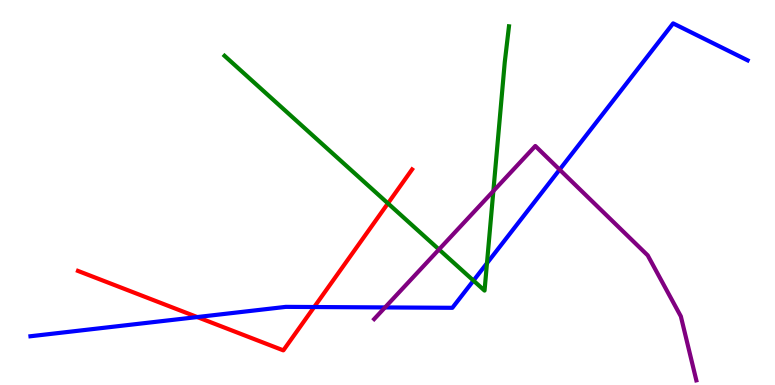[{'lines': ['blue', 'red'], 'intersections': [{'x': 2.54, 'y': 1.76}, {'x': 4.05, 'y': 2.03}]}, {'lines': ['green', 'red'], 'intersections': [{'x': 5.01, 'y': 4.72}]}, {'lines': ['purple', 'red'], 'intersections': []}, {'lines': ['blue', 'green'], 'intersections': [{'x': 6.11, 'y': 2.71}, {'x': 6.28, 'y': 3.16}]}, {'lines': ['blue', 'purple'], 'intersections': [{'x': 4.97, 'y': 2.01}, {'x': 7.22, 'y': 5.59}]}, {'lines': ['green', 'purple'], 'intersections': [{'x': 5.66, 'y': 3.52}, {'x': 6.37, 'y': 5.04}]}]